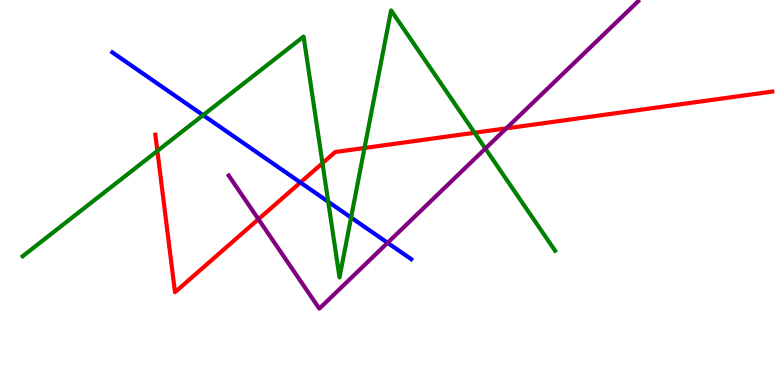[{'lines': ['blue', 'red'], 'intersections': [{'x': 3.88, 'y': 5.26}]}, {'lines': ['green', 'red'], 'intersections': [{'x': 2.03, 'y': 6.08}, {'x': 4.16, 'y': 5.76}, {'x': 4.7, 'y': 6.16}, {'x': 6.12, 'y': 6.55}]}, {'lines': ['purple', 'red'], 'intersections': [{'x': 3.33, 'y': 4.31}, {'x': 6.53, 'y': 6.67}]}, {'lines': ['blue', 'green'], 'intersections': [{'x': 2.62, 'y': 7.01}, {'x': 4.24, 'y': 4.76}, {'x': 4.53, 'y': 4.35}]}, {'lines': ['blue', 'purple'], 'intersections': [{'x': 5.0, 'y': 3.69}]}, {'lines': ['green', 'purple'], 'intersections': [{'x': 6.26, 'y': 6.14}]}]